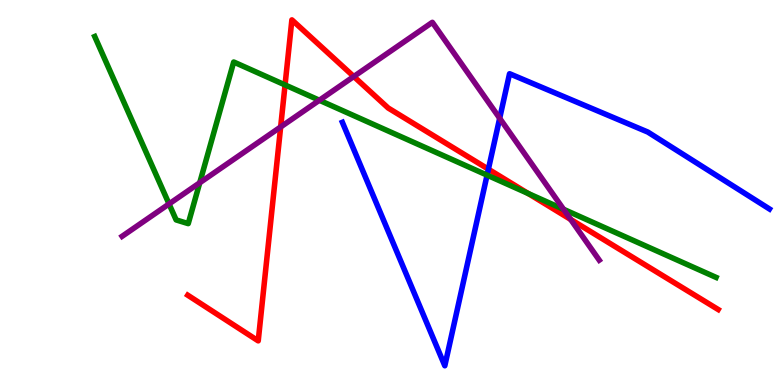[{'lines': ['blue', 'red'], 'intersections': [{'x': 6.3, 'y': 5.61}]}, {'lines': ['green', 'red'], 'intersections': [{'x': 3.68, 'y': 7.79}, {'x': 6.82, 'y': 4.97}]}, {'lines': ['purple', 'red'], 'intersections': [{'x': 3.62, 'y': 6.7}, {'x': 4.56, 'y': 8.01}, {'x': 7.36, 'y': 4.3}]}, {'lines': ['blue', 'green'], 'intersections': [{'x': 6.28, 'y': 5.45}]}, {'lines': ['blue', 'purple'], 'intersections': [{'x': 6.45, 'y': 6.93}]}, {'lines': ['green', 'purple'], 'intersections': [{'x': 2.18, 'y': 4.7}, {'x': 2.58, 'y': 5.25}, {'x': 4.12, 'y': 7.4}, {'x': 7.27, 'y': 4.56}]}]